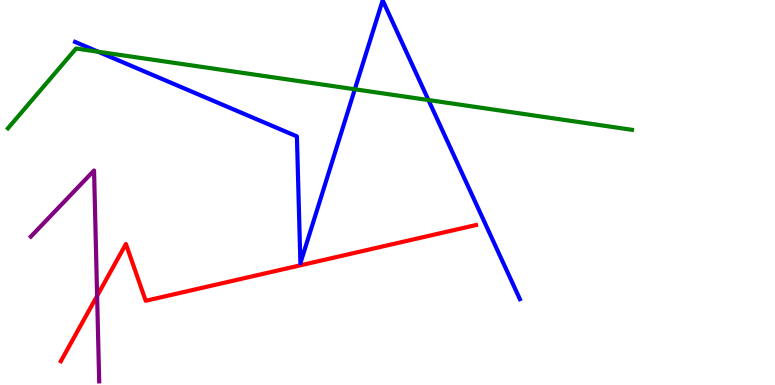[{'lines': ['blue', 'red'], 'intersections': []}, {'lines': ['green', 'red'], 'intersections': []}, {'lines': ['purple', 'red'], 'intersections': [{'x': 1.25, 'y': 2.31}]}, {'lines': ['blue', 'green'], 'intersections': [{'x': 1.27, 'y': 8.66}, {'x': 4.58, 'y': 7.68}, {'x': 5.53, 'y': 7.4}]}, {'lines': ['blue', 'purple'], 'intersections': []}, {'lines': ['green', 'purple'], 'intersections': []}]